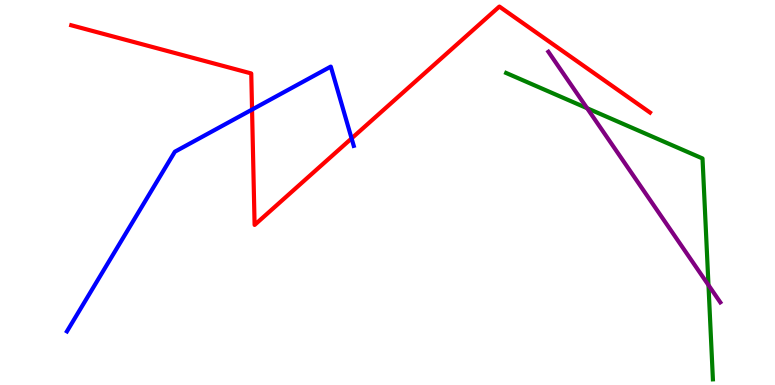[{'lines': ['blue', 'red'], 'intersections': [{'x': 3.25, 'y': 7.15}, {'x': 4.54, 'y': 6.41}]}, {'lines': ['green', 'red'], 'intersections': []}, {'lines': ['purple', 'red'], 'intersections': []}, {'lines': ['blue', 'green'], 'intersections': []}, {'lines': ['blue', 'purple'], 'intersections': []}, {'lines': ['green', 'purple'], 'intersections': [{'x': 7.58, 'y': 7.19}, {'x': 9.14, 'y': 2.59}]}]